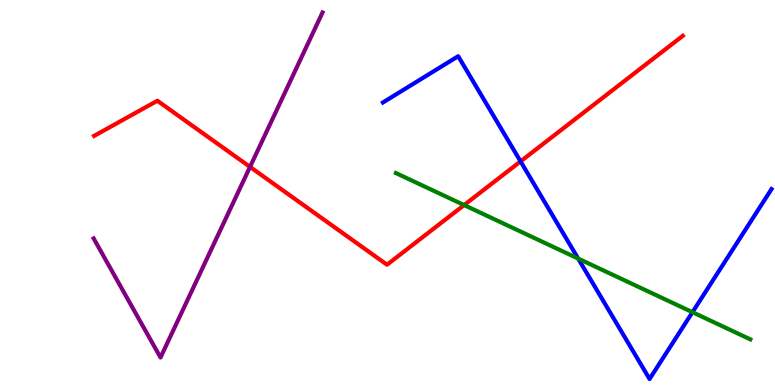[{'lines': ['blue', 'red'], 'intersections': [{'x': 6.72, 'y': 5.81}]}, {'lines': ['green', 'red'], 'intersections': [{'x': 5.99, 'y': 4.67}]}, {'lines': ['purple', 'red'], 'intersections': [{'x': 3.23, 'y': 5.66}]}, {'lines': ['blue', 'green'], 'intersections': [{'x': 7.46, 'y': 3.28}, {'x': 8.94, 'y': 1.89}]}, {'lines': ['blue', 'purple'], 'intersections': []}, {'lines': ['green', 'purple'], 'intersections': []}]